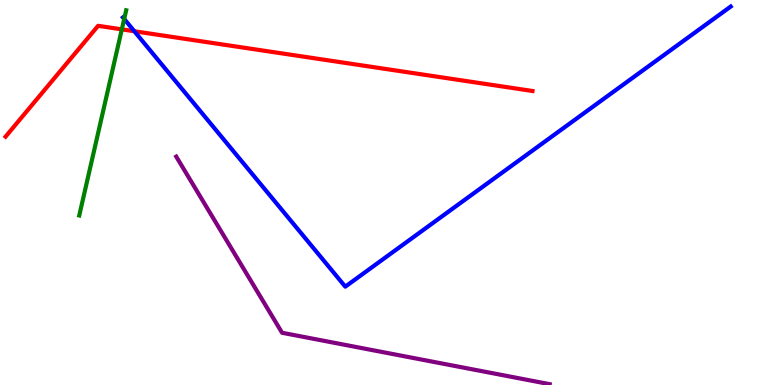[{'lines': ['blue', 'red'], 'intersections': [{'x': 1.73, 'y': 9.19}]}, {'lines': ['green', 'red'], 'intersections': [{'x': 1.57, 'y': 9.24}]}, {'lines': ['purple', 'red'], 'intersections': []}, {'lines': ['blue', 'green'], 'intersections': [{'x': 1.6, 'y': 9.51}]}, {'lines': ['blue', 'purple'], 'intersections': []}, {'lines': ['green', 'purple'], 'intersections': []}]